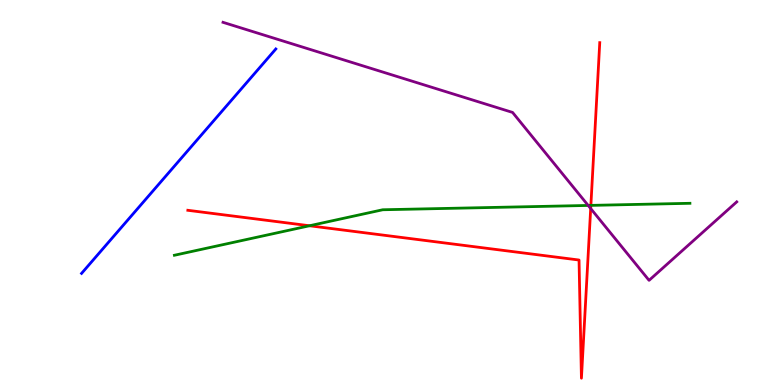[{'lines': ['blue', 'red'], 'intersections': []}, {'lines': ['green', 'red'], 'intersections': [{'x': 3.99, 'y': 4.14}, {'x': 7.62, 'y': 4.67}]}, {'lines': ['purple', 'red'], 'intersections': [{'x': 7.62, 'y': 4.58}]}, {'lines': ['blue', 'green'], 'intersections': []}, {'lines': ['blue', 'purple'], 'intersections': []}, {'lines': ['green', 'purple'], 'intersections': [{'x': 7.59, 'y': 4.66}]}]